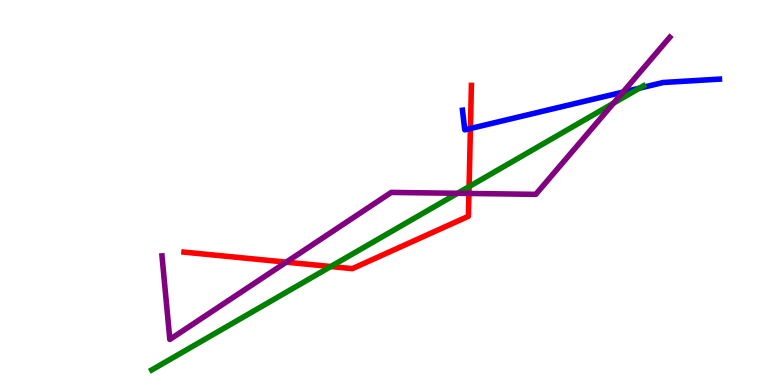[{'lines': ['blue', 'red'], 'intersections': [{'x': 6.07, 'y': 6.66}]}, {'lines': ['green', 'red'], 'intersections': [{'x': 4.27, 'y': 3.08}, {'x': 6.05, 'y': 5.15}]}, {'lines': ['purple', 'red'], 'intersections': [{'x': 3.69, 'y': 3.19}, {'x': 6.05, 'y': 4.98}]}, {'lines': ['blue', 'green'], 'intersections': [{'x': 8.25, 'y': 7.71}]}, {'lines': ['blue', 'purple'], 'intersections': [{'x': 8.04, 'y': 7.61}]}, {'lines': ['green', 'purple'], 'intersections': [{'x': 5.9, 'y': 4.98}, {'x': 7.92, 'y': 7.32}]}]